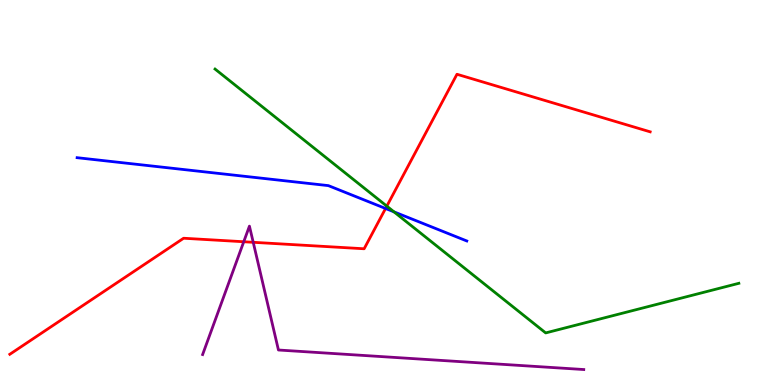[{'lines': ['blue', 'red'], 'intersections': [{'x': 4.98, 'y': 4.58}]}, {'lines': ['green', 'red'], 'intersections': [{'x': 4.99, 'y': 4.65}]}, {'lines': ['purple', 'red'], 'intersections': [{'x': 3.15, 'y': 3.72}, {'x': 3.27, 'y': 3.71}]}, {'lines': ['blue', 'green'], 'intersections': [{'x': 5.08, 'y': 4.5}]}, {'lines': ['blue', 'purple'], 'intersections': []}, {'lines': ['green', 'purple'], 'intersections': []}]